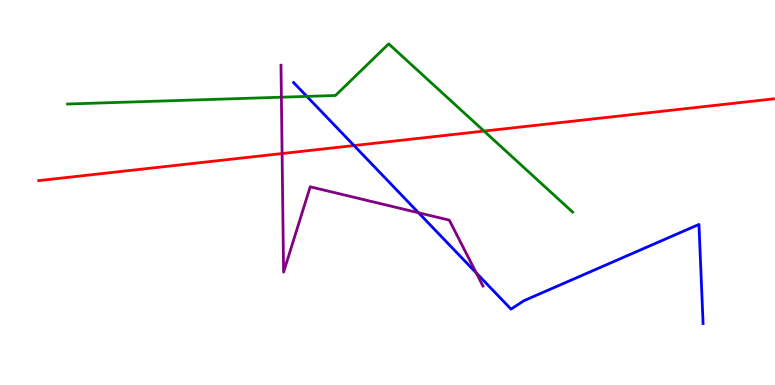[{'lines': ['blue', 'red'], 'intersections': [{'x': 4.57, 'y': 6.22}]}, {'lines': ['green', 'red'], 'intersections': [{'x': 6.25, 'y': 6.6}]}, {'lines': ['purple', 'red'], 'intersections': [{'x': 3.64, 'y': 6.01}]}, {'lines': ['blue', 'green'], 'intersections': [{'x': 3.96, 'y': 7.5}]}, {'lines': ['blue', 'purple'], 'intersections': [{'x': 5.4, 'y': 4.47}, {'x': 6.15, 'y': 2.91}]}, {'lines': ['green', 'purple'], 'intersections': [{'x': 3.63, 'y': 7.48}]}]